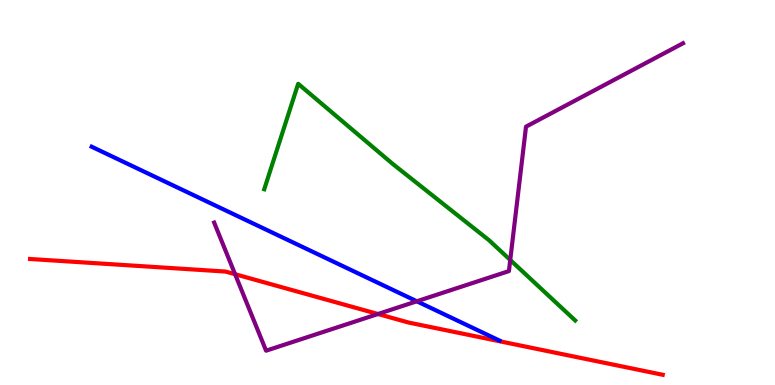[{'lines': ['blue', 'red'], 'intersections': []}, {'lines': ['green', 'red'], 'intersections': []}, {'lines': ['purple', 'red'], 'intersections': [{'x': 3.03, 'y': 2.88}, {'x': 4.88, 'y': 1.84}]}, {'lines': ['blue', 'green'], 'intersections': []}, {'lines': ['blue', 'purple'], 'intersections': [{'x': 5.38, 'y': 2.17}]}, {'lines': ['green', 'purple'], 'intersections': [{'x': 6.58, 'y': 3.25}]}]